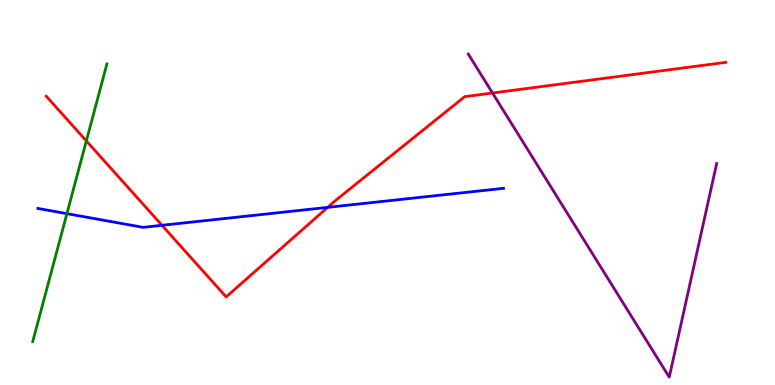[{'lines': ['blue', 'red'], 'intersections': [{'x': 2.09, 'y': 4.15}, {'x': 4.23, 'y': 4.61}]}, {'lines': ['green', 'red'], 'intersections': [{'x': 1.11, 'y': 6.34}]}, {'lines': ['purple', 'red'], 'intersections': [{'x': 6.35, 'y': 7.58}]}, {'lines': ['blue', 'green'], 'intersections': [{'x': 0.863, 'y': 4.45}]}, {'lines': ['blue', 'purple'], 'intersections': []}, {'lines': ['green', 'purple'], 'intersections': []}]